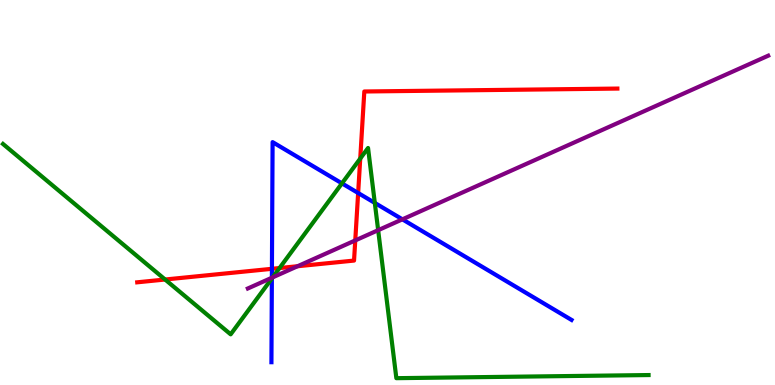[{'lines': ['blue', 'red'], 'intersections': [{'x': 3.51, 'y': 3.02}, {'x': 4.62, 'y': 4.99}]}, {'lines': ['green', 'red'], 'intersections': [{'x': 2.13, 'y': 2.74}, {'x': 3.61, 'y': 3.04}, {'x': 4.65, 'y': 5.88}]}, {'lines': ['purple', 'red'], 'intersections': [{'x': 3.84, 'y': 3.08}, {'x': 4.58, 'y': 3.76}]}, {'lines': ['blue', 'green'], 'intersections': [{'x': 3.51, 'y': 2.77}, {'x': 4.41, 'y': 5.24}, {'x': 4.84, 'y': 4.73}]}, {'lines': ['blue', 'purple'], 'intersections': [{'x': 3.51, 'y': 2.79}, {'x': 5.19, 'y': 4.3}]}, {'lines': ['green', 'purple'], 'intersections': [{'x': 3.52, 'y': 2.8}, {'x': 4.88, 'y': 4.02}]}]